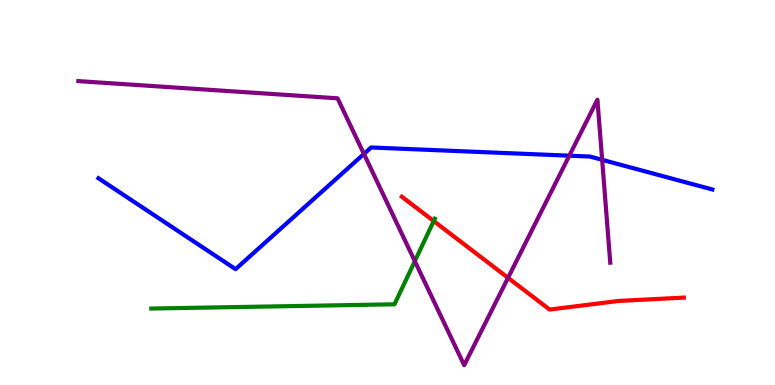[{'lines': ['blue', 'red'], 'intersections': []}, {'lines': ['green', 'red'], 'intersections': [{'x': 5.6, 'y': 4.26}]}, {'lines': ['purple', 'red'], 'intersections': [{'x': 6.56, 'y': 2.78}]}, {'lines': ['blue', 'green'], 'intersections': []}, {'lines': ['blue', 'purple'], 'intersections': [{'x': 4.7, 'y': 6.0}, {'x': 7.35, 'y': 5.96}, {'x': 7.77, 'y': 5.85}]}, {'lines': ['green', 'purple'], 'intersections': [{'x': 5.35, 'y': 3.22}]}]